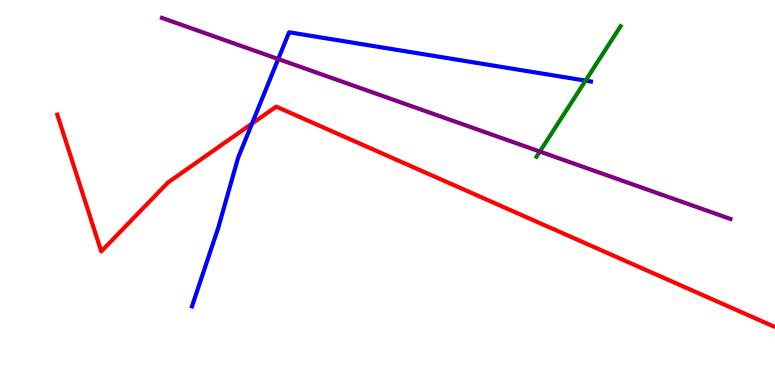[{'lines': ['blue', 'red'], 'intersections': [{'x': 3.25, 'y': 6.79}]}, {'lines': ['green', 'red'], 'intersections': []}, {'lines': ['purple', 'red'], 'intersections': []}, {'lines': ['blue', 'green'], 'intersections': [{'x': 7.56, 'y': 7.91}]}, {'lines': ['blue', 'purple'], 'intersections': [{'x': 3.59, 'y': 8.47}]}, {'lines': ['green', 'purple'], 'intersections': [{'x': 6.97, 'y': 6.06}]}]